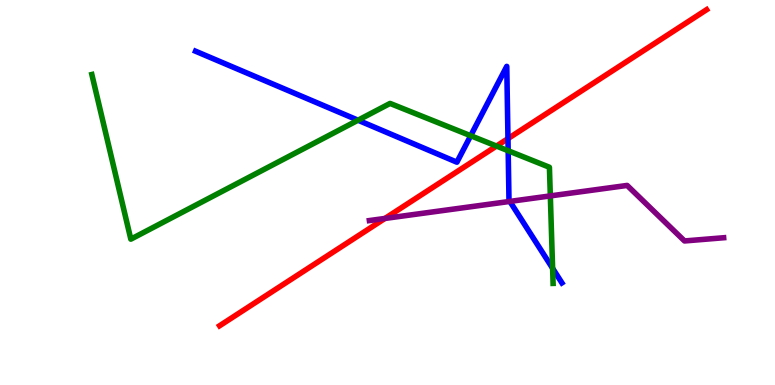[{'lines': ['blue', 'red'], 'intersections': [{'x': 6.55, 'y': 6.4}]}, {'lines': ['green', 'red'], 'intersections': [{'x': 6.41, 'y': 6.21}]}, {'lines': ['purple', 'red'], 'intersections': [{'x': 4.97, 'y': 4.33}]}, {'lines': ['blue', 'green'], 'intersections': [{'x': 4.62, 'y': 6.88}, {'x': 6.07, 'y': 6.47}, {'x': 6.56, 'y': 6.08}, {'x': 7.13, 'y': 3.03}]}, {'lines': ['blue', 'purple'], 'intersections': [{'x': 6.58, 'y': 4.77}]}, {'lines': ['green', 'purple'], 'intersections': [{'x': 7.1, 'y': 4.91}]}]